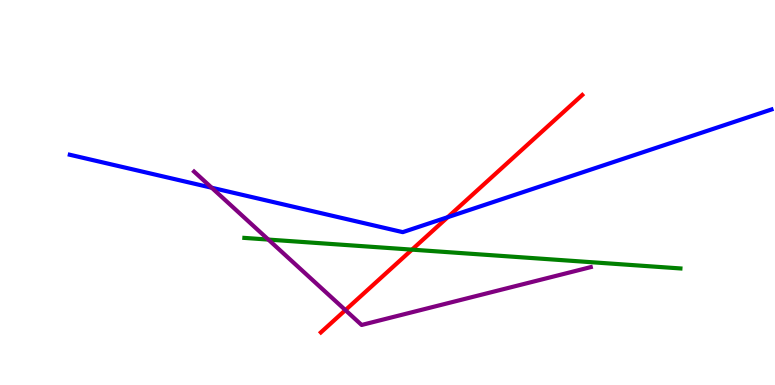[{'lines': ['blue', 'red'], 'intersections': [{'x': 5.78, 'y': 4.36}]}, {'lines': ['green', 'red'], 'intersections': [{'x': 5.32, 'y': 3.52}]}, {'lines': ['purple', 'red'], 'intersections': [{'x': 4.46, 'y': 1.95}]}, {'lines': ['blue', 'green'], 'intersections': []}, {'lines': ['blue', 'purple'], 'intersections': [{'x': 2.73, 'y': 5.12}]}, {'lines': ['green', 'purple'], 'intersections': [{'x': 3.46, 'y': 3.78}]}]